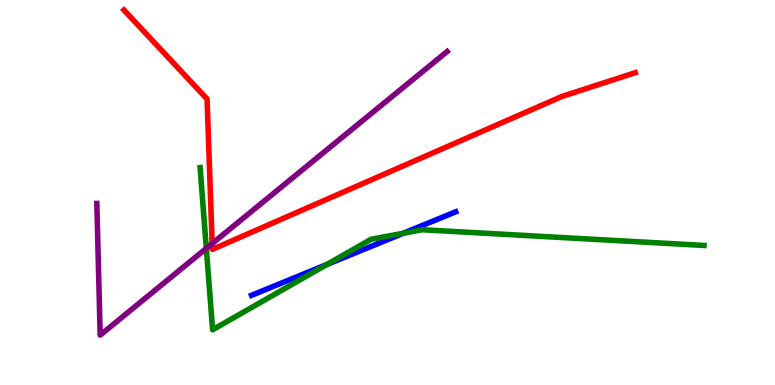[{'lines': ['blue', 'red'], 'intersections': []}, {'lines': ['green', 'red'], 'intersections': []}, {'lines': ['purple', 'red'], 'intersections': [{'x': 2.74, 'y': 3.67}]}, {'lines': ['blue', 'green'], 'intersections': [{'x': 4.22, 'y': 3.13}, {'x': 5.2, 'y': 3.94}]}, {'lines': ['blue', 'purple'], 'intersections': []}, {'lines': ['green', 'purple'], 'intersections': [{'x': 2.66, 'y': 3.55}]}]